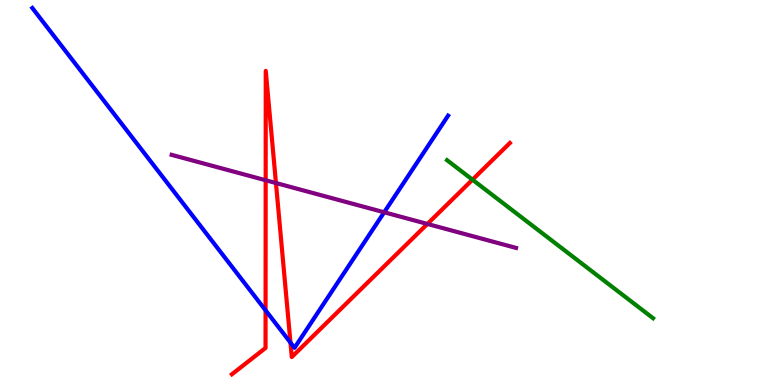[{'lines': ['blue', 'red'], 'intersections': [{'x': 3.43, 'y': 1.94}, {'x': 3.75, 'y': 1.1}]}, {'lines': ['green', 'red'], 'intersections': [{'x': 6.1, 'y': 5.33}]}, {'lines': ['purple', 'red'], 'intersections': [{'x': 3.43, 'y': 5.32}, {'x': 3.56, 'y': 5.25}, {'x': 5.51, 'y': 4.18}]}, {'lines': ['blue', 'green'], 'intersections': []}, {'lines': ['blue', 'purple'], 'intersections': [{'x': 4.96, 'y': 4.49}]}, {'lines': ['green', 'purple'], 'intersections': []}]